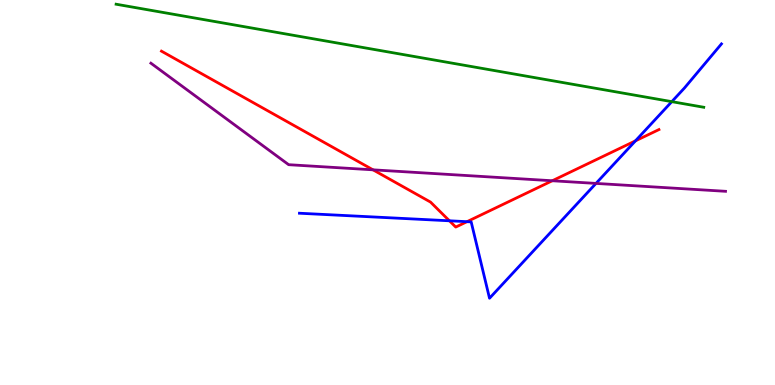[{'lines': ['blue', 'red'], 'intersections': [{'x': 5.8, 'y': 4.27}, {'x': 6.03, 'y': 4.24}, {'x': 8.2, 'y': 6.34}]}, {'lines': ['green', 'red'], 'intersections': []}, {'lines': ['purple', 'red'], 'intersections': [{'x': 4.81, 'y': 5.59}, {'x': 7.13, 'y': 5.31}]}, {'lines': ['blue', 'green'], 'intersections': [{'x': 8.67, 'y': 7.36}]}, {'lines': ['blue', 'purple'], 'intersections': [{'x': 7.69, 'y': 5.24}]}, {'lines': ['green', 'purple'], 'intersections': []}]